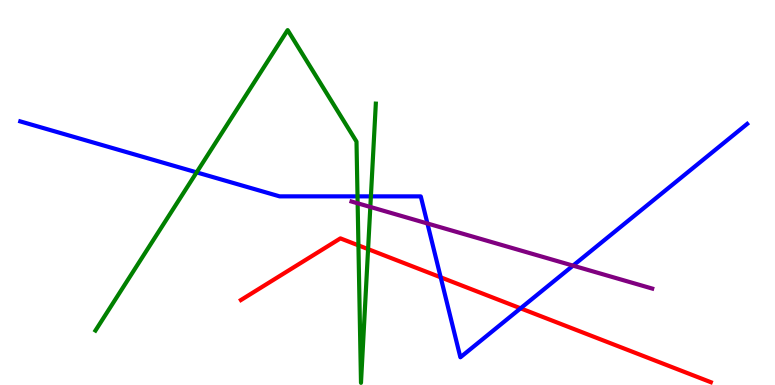[{'lines': ['blue', 'red'], 'intersections': [{'x': 5.69, 'y': 2.8}, {'x': 6.72, 'y': 1.99}]}, {'lines': ['green', 'red'], 'intersections': [{'x': 4.62, 'y': 3.63}, {'x': 4.75, 'y': 3.53}]}, {'lines': ['purple', 'red'], 'intersections': []}, {'lines': ['blue', 'green'], 'intersections': [{'x': 2.54, 'y': 5.52}, {'x': 4.61, 'y': 4.9}, {'x': 4.79, 'y': 4.9}]}, {'lines': ['blue', 'purple'], 'intersections': [{'x': 5.52, 'y': 4.2}, {'x': 7.39, 'y': 3.1}]}, {'lines': ['green', 'purple'], 'intersections': [{'x': 4.61, 'y': 4.72}, {'x': 4.78, 'y': 4.62}]}]